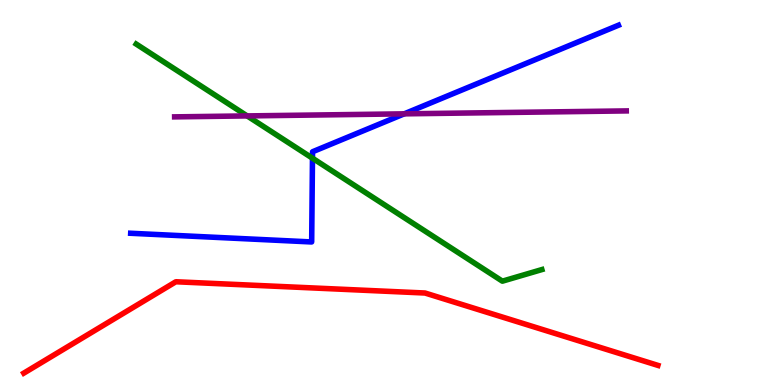[{'lines': ['blue', 'red'], 'intersections': []}, {'lines': ['green', 'red'], 'intersections': []}, {'lines': ['purple', 'red'], 'intersections': []}, {'lines': ['blue', 'green'], 'intersections': [{'x': 4.03, 'y': 5.89}]}, {'lines': ['blue', 'purple'], 'intersections': [{'x': 5.22, 'y': 7.04}]}, {'lines': ['green', 'purple'], 'intersections': [{'x': 3.19, 'y': 6.99}]}]